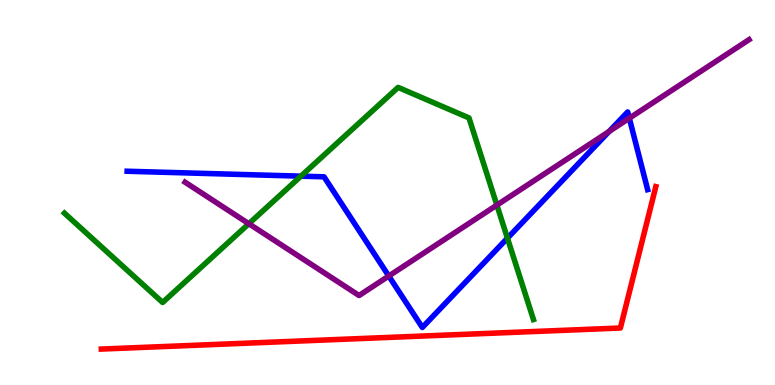[{'lines': ['blue', 'red'], 'intersections': []}, {'lines': ['green', 'red'], 'intersections': []}, {'lines': ['purple', 'red'], 'intersections': []}, {'lines': ['blue', 'green'], 'intersections': [{'x': 3.88, 'y': 5.42}, {'x': 6.55, 'y': 3.81}]}, {'lines': ['blue', 'purple'], 'intersections': [{'x': 5.02, 'y': 2.83}, {'x': 7.86, 'y': 6.59}, {'x': 8.12, 'y': 6.93}]}, {'lines': ['green', 'purple'], 'intersections': [{'x': 3.21, 'y': 4.19}, {'x': 6.41, 'y': 4.67}]}]